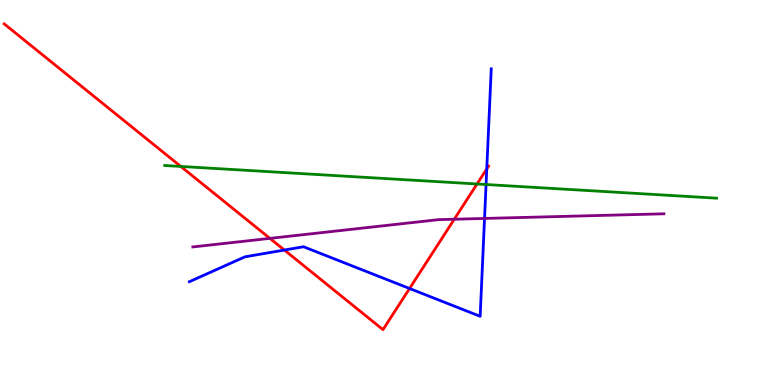[{'lines': ['blue', 'red'], 'intersections': [{'x': 3.67, 'y': 3.51}, {'x': 5.28, 'y': 2.51}, {'x': 6.28, 'y': 5.61}]}, {'lines': ['green', 'red'], 'intersections': [{'x': 2.33, 'y': 5.68}, {'x': 6.16, 'y': 5.22}]}, {'lines': ['purple', 'red'], 'intersections': [{'x': 3.48, 'y': 3.81}, {'x': 5.86, 'y': 4.31}]}, {'lines': ['blue', 'green'], 'intersections': [{'x': 6.27, 'y': 5.21}]}, {'lines': ['blue', 'purple'], 'intersections': [{'x': 6.25, 'y': 4.33}]}, {'lines': ['green', 'purple'], 'intersections': []}]